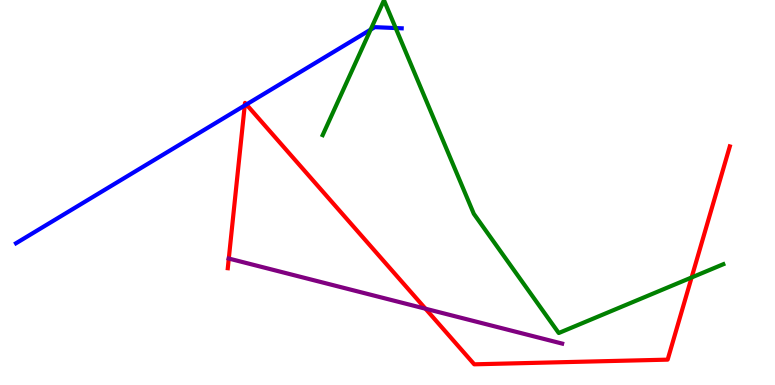[{'lines': ['blue', 'red'], 'intersections': [{'x': 3.16, 'y': 7.26}, {'x': 3.18, 'y': 7.29}]}, {'lines': ['green', 'red'], 'intersections': [{'x': 8.92, 'y': 2.79}]}, {'lines': ['purple', 'red'], 'intersections': [{'x': 2.95, 'y': 3.28}, {'x': 5.49, 'y': 1.98}]}, {'lines': ['blue', 'green'], 'intersections': [{'x': 4.78, 'y': 9.23}, {'x': 5.11, 'y': 9.27}]}, {'lines': ['blue', 'purple'], 'intersections': []}, {'lines': ['green', 'purple'], 'intersections': []}]